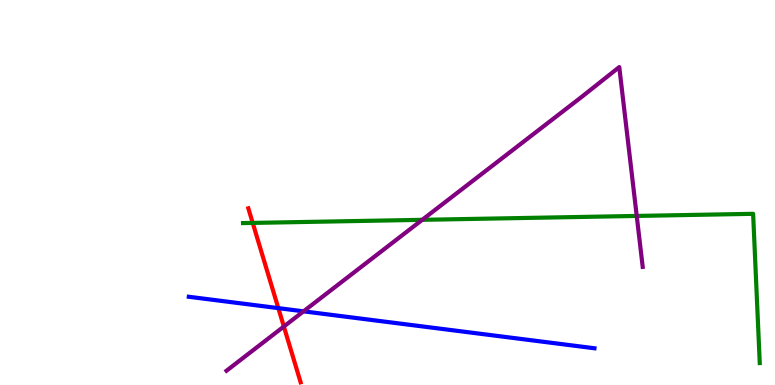[{'lines': ['blue', 'red'], 'intersections': [{'x': 3.59, 'y': 2.0}]}, {'lines': ['green', 'red'], 'intersections': [{'x': 3.26, 'y': 4.21}]}, {'lines': ['purple', 'red'], 'intersections': [{'x': 3.66, 'y': 1.52}]}, {'lines': ['blue', 'green'], 'intersections': []}, {'lines': ['blue', 'purple'], 'intersections': [{'x': 3.92, 'y': 1.91}]}, {'lines': ['green', 'purple'], 'intersections': [{'x': 5.45, 'y': 4.29}, {'x': 8.22, 'y': 4.39}]}]